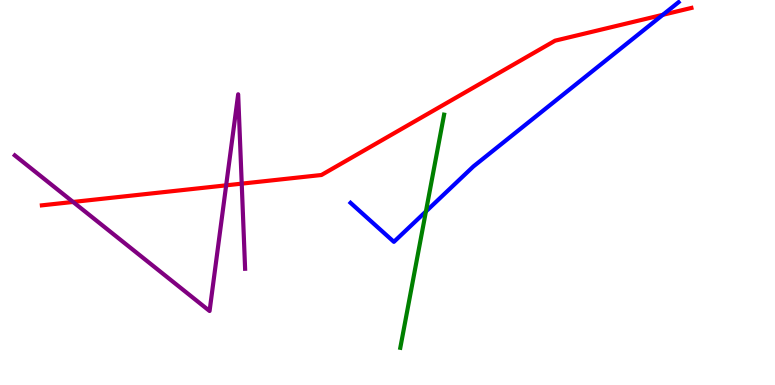[{'lines': ['blue', 'red'], 'intersections': [{'x': 8.55, 'y': 9.62}]}, {'lines': ['green', 'red'], 'intersections': []}, {'lines': ['purple', 'red'], 'intersections': [{'x': 0.943, 'y': 4.75}, {'x': 2.92, 'y': 5.19}, {'x': 3.12, 'y': 5.23}]}, {'lines': ['blue', 'green'], 'intersections': [{'x': 5.5, 'y': 4.51}]}, {'lines': ['blue', 'purple'], 'intersections': []}, {'lines': ['green', 'purple'], 'intersections': []}]